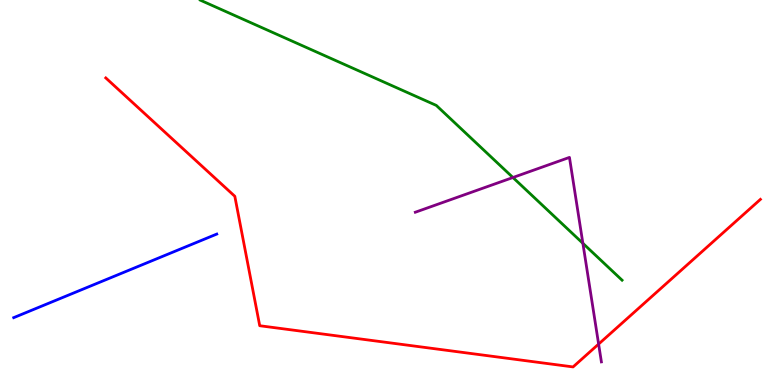[{'lines': ['blue', 'red'], 'intersections': []}, {'lines': ['green', 'red'], 'intersections': []}, {'lines': ['purple', 'red'], 'intersections': [{'x': 7.72, 'y': 1.06}]}, {'lines': ['blue', 'green'], 'intersections': []}, {'lines': ['blue', 'purple'], 'intersections': []}, {'lines': ['green', 'purple'], 'intersections': [{'x': 6.62, 'y': 5.39}, {'x': 7.52, 'y': 3.68}]}]